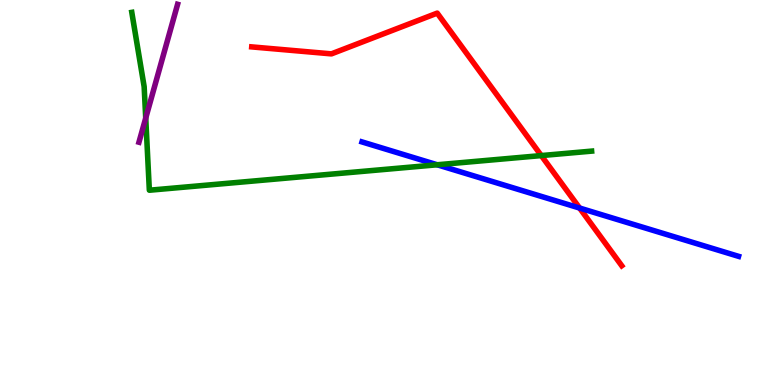[{'lines': ['blue', 'red'], 'intersections': [{'x': 7.48, 'y': 4.6}]}, {'lines': ['green', 'red'], 'intersections': [{'x': 6.98, 'y': 5.96}]}, {'lines': ['purple', 'red'], 'intersections': []}, {'lines': ['blue', 'green'], 'intersections': [{'x': 5.64, 'y': 5.72}]}, {'lines': ['blue', 'purple'], 'intersections': []}, {'lines': ['green', 'purple'], 'intersections': [{'x': 1.88, 'y': 6.93}]}]